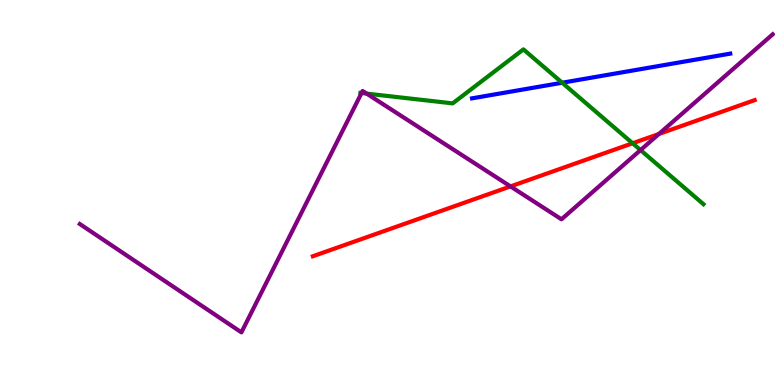[{'lines': ['blue', 'red'], 'intersections': []}, {'lines': ['green', 'red'], 'intersections': [{'x': 8.16, 'y': 6.28}]}, {'lines': ['purple', 'red'], 'intersections': [{'x': 6.59, 'y': 5.16}, {'x': 8.5, 'y': 6.52}]}, {'lines': ['blue', 'green'], 'intersections': [{'x': 7.25, 'y': 7.85}]}, {'lines': ['blue', 'purple'], 'intersections': []}, {'lines': ['green', 'purple'], 'intersections': [{'x': 4.67, 'y': 7.58}, {'x': 4.73, 'y': 7.57}, {'x': 8.26, 'y': 6.1}]}]